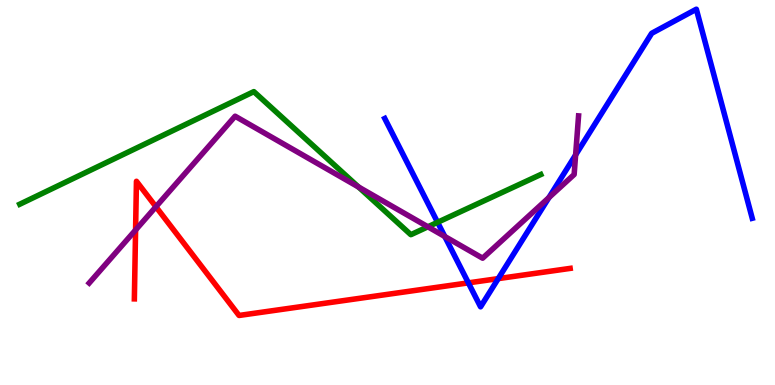[{'lines': ['blue', 'red'], 'intersections': [{'x': 6.04, 'y': 2.65}, {'x': 6.43, 'y': 2.76}]}, {'lines': ['green', 'red'], 'intersections': []}, {'lines': ['purple', 'red'], 'intersections': [{'x': 1.75, 'y': 4.03}, {'x': 2.01, 'y': 4.63}]}, {'lines': ['blue', 'green'], 'intersections': [{'x': 5.65, 'y': 4.23}]}, {'lines': ['blue', 'purple'], 'intersections': [{'x': 5.74, 'y': 3.86}, {'x': 7.08, 'y': 4.87}, {'x': 7.43, 'y': 5.98}]}, {'lines': ['green', 'purple'], 'intersections': [{'x': 4.63, 'y': 5.14}, {'x': 5.52, 'y': 4.11}]}]